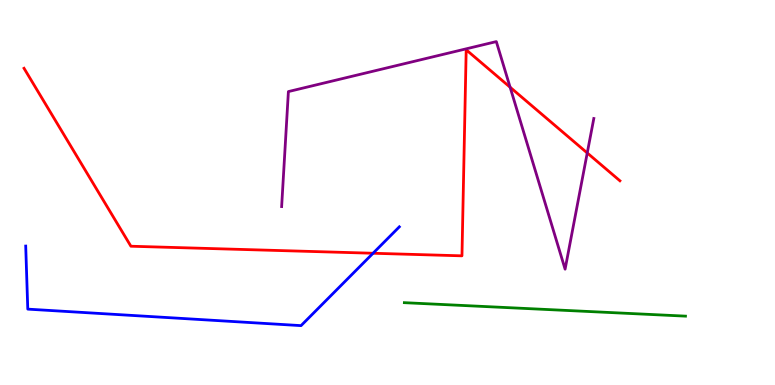[{'lines': ['blue', 'red'], 'intersections': [{'x': 4.81, 'y': 3.42}]}, {'lines': ['green', 'red'], 'intersections': []}, {'lines': ['purple', 'red'], 'intersections': [{'x': 6.58, 'y': 7.73}, {'x': 7.58, 'y': 6.03}]}, {'lines': ['blue', 'green'], 'intersections': []}, {'lines': ['blue', 'purple'], 'intersections': []}, {'lines': ['green', 'purple'], 'intersections': []}]